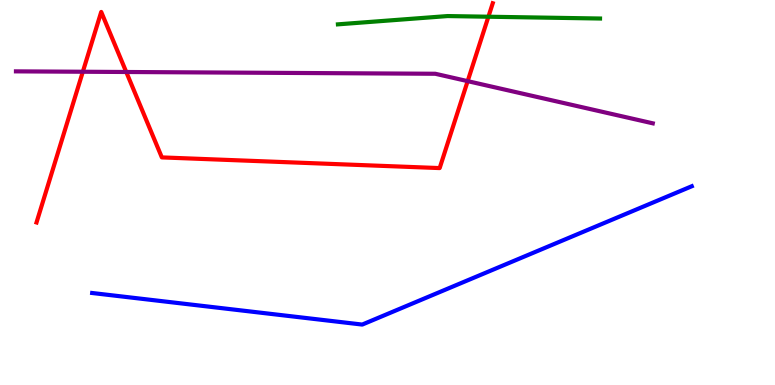[{'lines': ['blue', 'red'], 'intersections': []}, {'lines': ['green', 'red'], 'intersections': [{'x': 6.3, 'y': 9.57}]}, {'lines': ['purple', 'red'], 'intersections': [{'x': 1.07, 'y': 8.14}, {'x': 1.63, 'y': 8.13}, {'x': 6.03, 'y': 7.89}]}, {'lines': ['blue', 'green'], 'intersections': []}, {'lines': ['blue', 'purple'], 'intersections': []}, {'lines': ['green', 'purple'], 'intersections': []}]